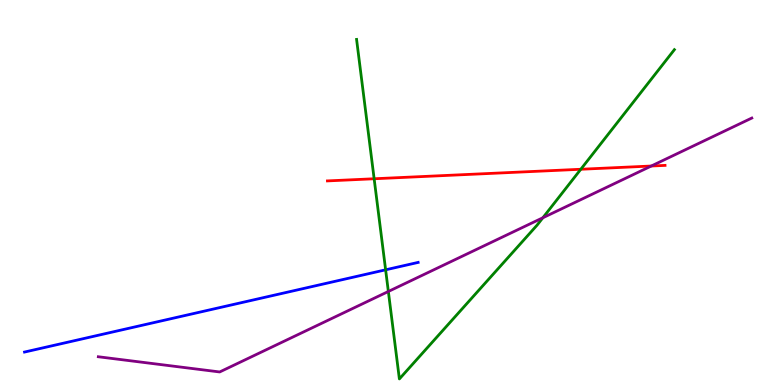[{'lines': ['blue', 'red'], 'intersections': []}, {'lines': ['green', 'red'], 'intersections': [{'x': 4.83, 'y': 5.36}, {'x': 7.49, 'y': 5.6}]}, {'lines': ['purple', 'red'], 'intersections': [{'x': 8.4, 'y': 5.69}]}, {'lines': ['blue', 'green'], 'intersections': [{'x': 4.98, 'y': 2.99}]}, {'lines': ['blue', 'purple'], 'intersections': []}, {'lines': ['green', 'purple'], 'intersections': [{'x': 5.01, 'y': 2.43}, {'x': 7.0, 'y': 4.34}]}]